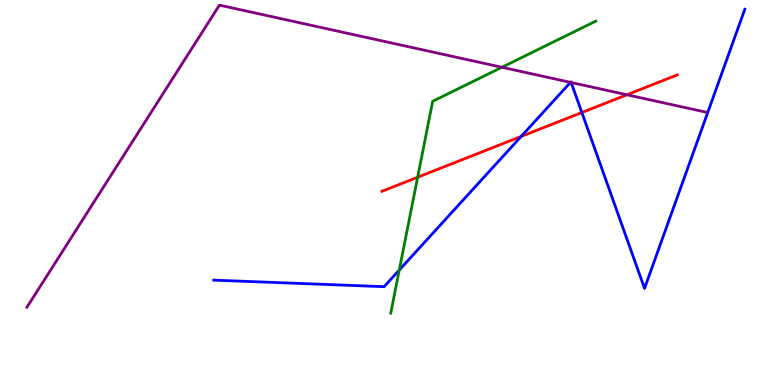[{'lines': ['blue', 'red'], 'intersections': [{'x': 6.72, 'y': 6.46}, {'x': 7.51, 'y': 7.08}]}, {'lines': ['green', 'red'], 'intersections': [{'x': 5.39, 'y': 5.4}]}, {'lines': ['purple', 'red'], 'intersections': [{'x': 8.09, 'y': 7.54}]}, {'lines': ['blue', 'green'], 'intersections': [{'x': 5.15, 'y': 2.99}]}, {'lines': ['blue', 'purple'], 'intersections': [{'x': 7.36, 'y': 7.86}, {'x': 7.37, 'y': 7.86}]}, {'lines': ['green', 'purple'], 'intersections': [{'x': 6.48, 'y': 8.25}]}]